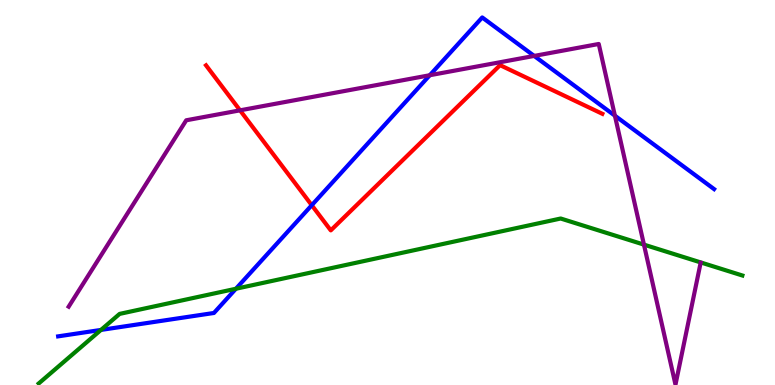[{'lines': ['blue', 'red'], 'intersections': [{'x': 4.02, 'y': 4.67}]}, {'lines': ['green', 'red'], 'intersections': []}, {'lines': ['purple', 'red'], 'intersections': [{'x': 3.1, 'y': 7.13}]}, {'lines': ['blue', 'green'], 'intersections': [{'x': 1.3, 'y': 1.43}, {'x': 3.04, 'y': 2.5}]}, {'lines': ['blue', 'purple'], 'intersections': [{'x': 5.55, 'y': 8.05}, {'x': 6.89, 'y': 8.55}, {'x': 7.93, 'y': 7.0}]}, {'lines': ['green', 'purple'], 'intersections': [{'x': 8.31, 'y': 3.65}]}]